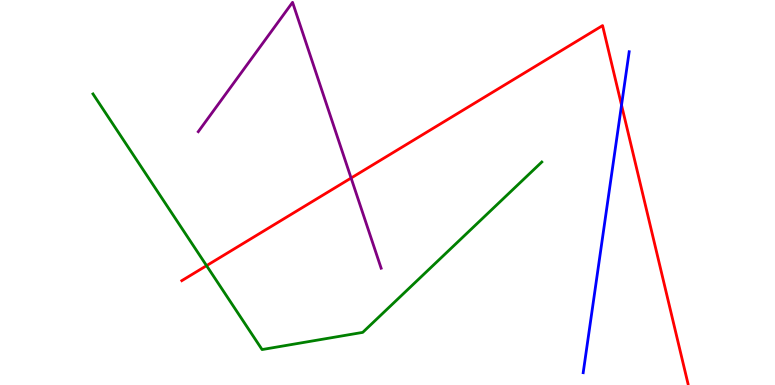[{'lines': ['blue', 'red'], 'intersections': [{'x': 8.02, 'y': 7.27}]}, {'lines': ['green', 'red'], 'intersections': [{'x': 2.67, 'y': 3.1}]}, {'lines': ['purple', 'red'], 'intersections': [{'x': 4.53, 'y': 5.38}]}, {'lines': ['blue', 'green'], 'intersections': []}, {'lines': ['blue', 'purple'], 'intersections': []}, {'lines': ['green', 'purple'], 'intersections': []}]